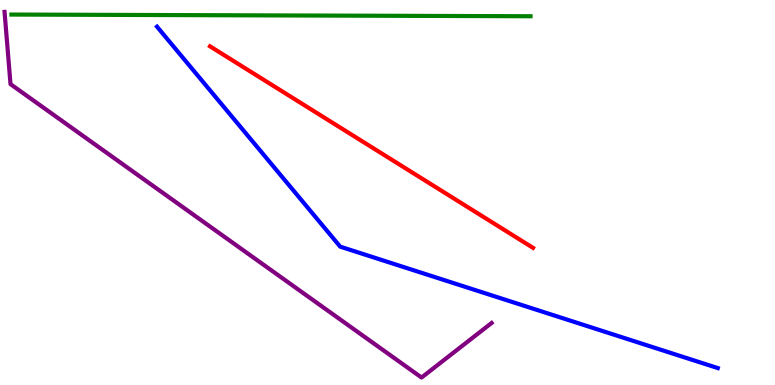[{'lines': ['blue', 'red'], 'intersections': []}, {'lines': ['green', 'red'], 'intersections': []}, {'lines': ['purple', 'red'], 'intersections': []}, {'lines': ['blue', 'green'], 'intersections': []}, {'lines': ['blue', 'purple'], 'intersections': []}, {'lines': ['green', 'purple'], 'intersections': []}]